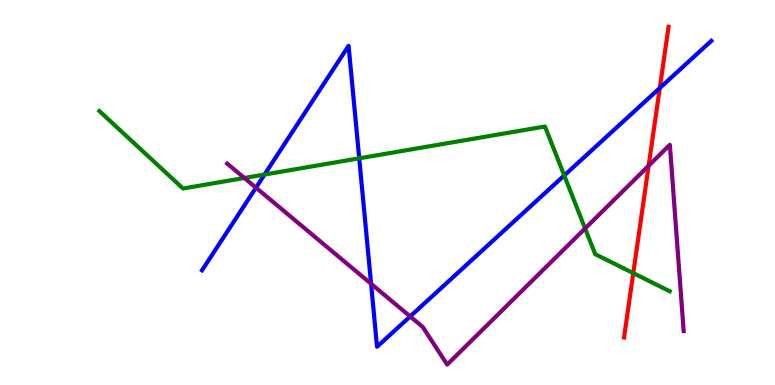[{'lines': ['blue', 'red'], 'intersections': [{'x': 8.51, 'y': 7.71}]}, {'lines': ['green', 'red'], 'intersections': [{'x': 8.17, 'y': 2.91}]}, {'lines': ['purple', 'red'], 'intersections': [{'x': 8.37, 'y': 5.7}]}, {'lines': ['blue', 'green'], 'intersections': [{'x': 3.41, 'y': 5.47}, {'x': 4.64, 'y': 5.89}, {'x': 7.28, 'y': 5.44}]}, {'lines': ['blue', 'purple'], 'intersections': [{'x': 3.3, 'y': 5.13}, {'x': 4.79, 'y': 2.63}, {'x': 5.29, 'y': 1.78}]}, {'lines': ['green', 'purple'], 'intersections': [{'x': 3.15, 'y': 5.38}, {'x': 7.55, 'y': 4.07}]}]